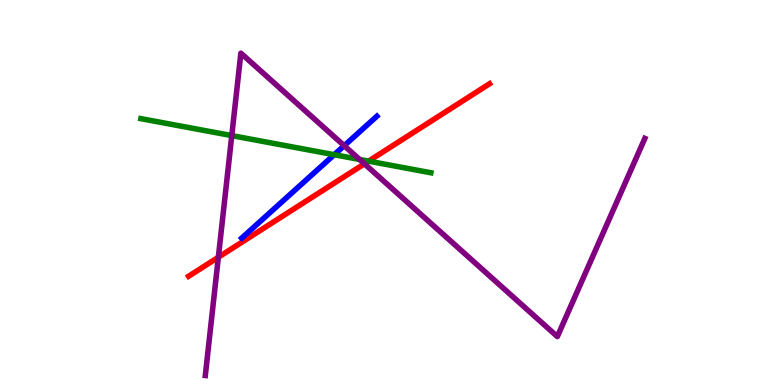[{'lines': ['blue', 'red'], 'intersections': []}, {'lines': ['green', 'red'], 'intersections': [{'x': 4.76, 'y': 5.81}]}, {'lines': ['purple', 'red'], 'intersections': [{'x': 2.82, 'y': 3.32}, {'x': 4.7, 'y': 5.75}]}, {'lines': ['blue', 'green'], 'intersections': [{'x': 4.31, 'y': 5.98}]}, {'lines': ['blue', 'purple'], 'intersections': [{'x': 4.44, 'y': 6.22}]}, {'lines': ['green', 'purple'], 'intersections': [{'x': 2.99, 'y': 6.48}, {'x': 4.64, 'y': 5.86}]}]